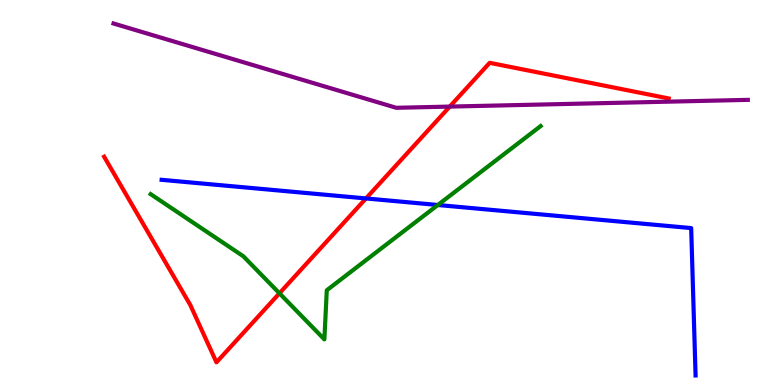[{'lines': ['blue', 'red'], 'intersections': [{'x': 4.72, 'y': 4.85}]}, {'lines': ['green', 'red'], 'intersections': [{'x': 3.61, 'y': 2.38}]}, {'lines': ['purple', 'red'], 'intersections': [{'x': 5.8, 'y': 7.23}]}, {'lines': ['blue', 'green'], 'intersections': [{'x': 5.65, 'y': 4.68}]}, {'lines': ['blue', 'purple'], 'intersections': []}, {'lines': ['green', 'purple'], 'intersections': []}]